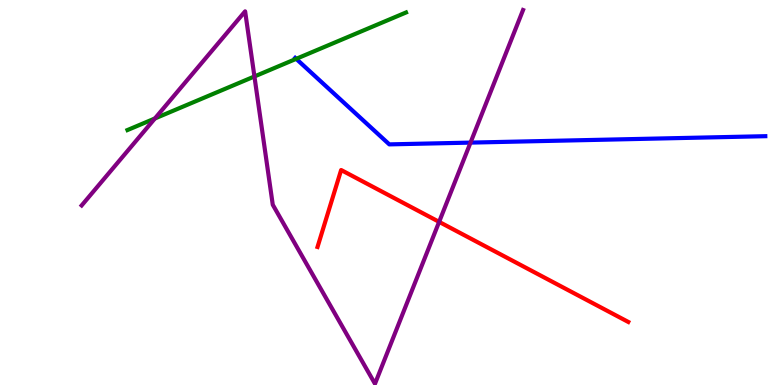[{'lines': ['blue', 'red'], 'intersections': []}, {'lines': ['green', 'red'], 'intersections': []}, {'lines': ['purple', 'red'], 'intersections': [{'x': 5.67, 'y': 4.24}]}, {'lines': ['blue', 'green'], 'intersections': [{'x': 3.82, 'y': 8.47}]}, {'lines': ['blue', 'purple'], 'intersections': [{'x': 6.07, 'y': 6.3}]}, {'lines': ['green', 'purple'], 'intersections': [{'x': 2.0, 'y': 6.92}, {'x': 3.28, 'y': 8.01}]}]